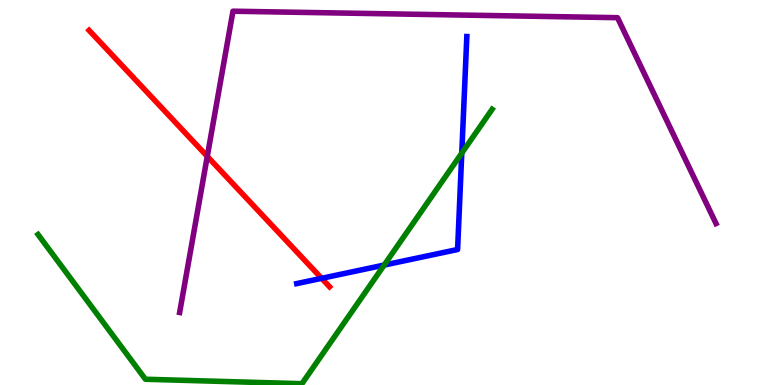[{'lines': ['blue', 'red'], 'intersections': [{'x': 4.15, 'y': 2.77}]}, {'lines': ['green', 'red'], 'intersections': []}, {'lines': ['purple', 'red'], 'intersections': [{'x': 2.67, 'y': 5.94}]}, {'lines': ['blue', 'green'], 'intersections': [{'x': 4.96, 'y': 3.12}, {'x': 5.96, 'y': 6.02}]}, {'lines': ['blue', 'purple'], 'intersections': []}, {'lines': ['green', 'purple'], 'intersections': []}]